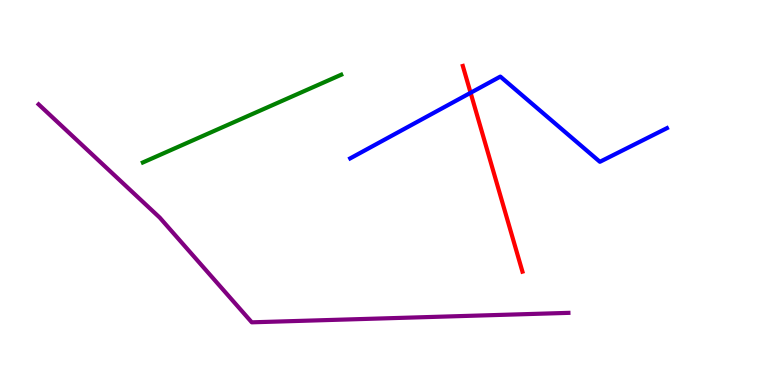[{'lines': ['blue', 'red'], 'intersections': [{'x': 6.07, 'y': 7.59}]}, {'lines': ['green', 'red'], 'intersections': []}, {'lines': ['purple', 'red'], 'intersections': []}, {'lines': ['blue', 'green'], 'intersections': []}, {'lines': ['blue', 'purple'], 'intersections': []}, {'lines': ['green', 'purple'], 'intersections': []}]